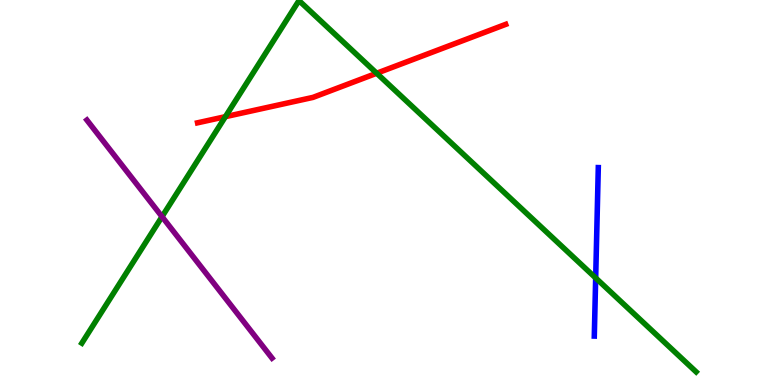[{'lines': ['blue', 'red'], 'intersections': []}, {'lines': ['green', 'red'], 'intersections': [{'x': 2.91, 'y': 6.97}, {'x': 4.86, 'y': 8.1}]}, {'lines': ['purple', 'red'], 'intersections': []}, {'lines': ['blue', 'green'], 'intersections': [{'x': 7.69, 'y': 2.78}]}, {'lines': ['blue', 'purple'], 'intersections': []}, {'lines': ['green', 'purple'], 'intersections': [{'x': 2.09, 'y': 4.37}]}]